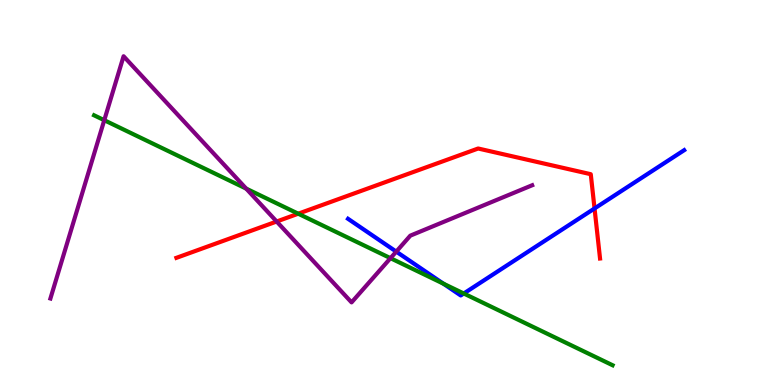[{'lines': ['blue', 'red'], 'intersections': [{'x': 7.67, 'y': 4.59}]}, {'lines': ['green', 'red'], 'intersections': [{'x': 3.85, 'y': 4.45}]}, {'lines': ['purple', 'red'], 'intersections': [{'x': 3.57, 'y': 4.25}]}, {'lines': ['blue', 'green'], 'intersections': [{'x': 5.72, 'y': 2.63}, {'x': 5.98, 'y': 2.38}]}, {'lines': ['blue', 'purple'], 'intersections': [{'x': 5.11, 'y': 3.46}]}, {'lines': ['green', 'purple'], 'intersections': [{'x': 1.35, 'y': 6.88}, {'x': 3.18, 'y': 5.1}, {'x': 5.04, 'y': 3.29}]}]